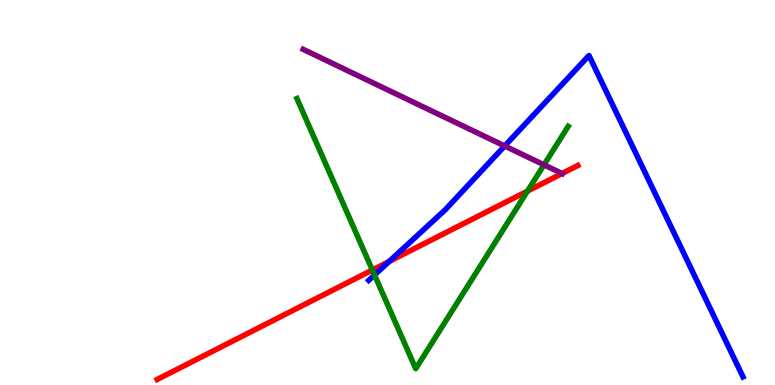[{'lines': ['blue', 'red'], 'intersections': [{'x': 5.02, 'y': 3.21}]}, {'lines': ['green', 'red'], 'intersections': [{'x': 4.8, 'y': 2.99}, {'x': 6.81, 'y': 5.04}]}, {'lines': ['purple', 'red'], 'intersections': [{'x': 7.25, 'y': 5.49}]}, {'lines': ['blue', 'green'], 'intersections': [{'x': 4.83, 'y': 2.86}]}, {'lines': ['blue', 'purple'], 'intersections': [{'x': 6.51, 'y': 6.21}]}, {'lines': ['green', 'purple'], 'intersections': [{'x': 7.02, 'y': 5.72}]}]